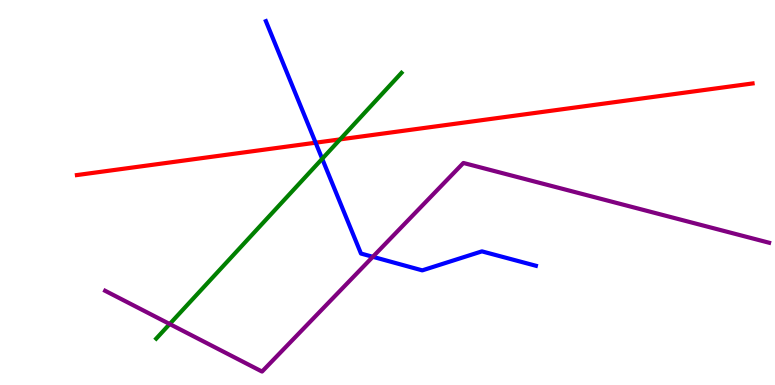[{'lines': ['blue', 'red'], 'intersections': [{'x': 4.07, 'y': 6.29}]}, {'lines': ['green', 'red'], 'intersections': [{'x': 4.39, 'y': 6.38}]}, {'lines': ['purple', 'red'], 'intersections': []}, {'lines': ['blue', 'green'], 'intersections': [{'x': 4.16, 'y': 5.88}]}, {'lines': ['blue', 'purple'], 'intersections': [{'x': 4.81, 'y': 3.33}]}, {'lines': ['green', 'purple'], 'intersections': [{'x': 2.19, 'y': 1.58}]}]